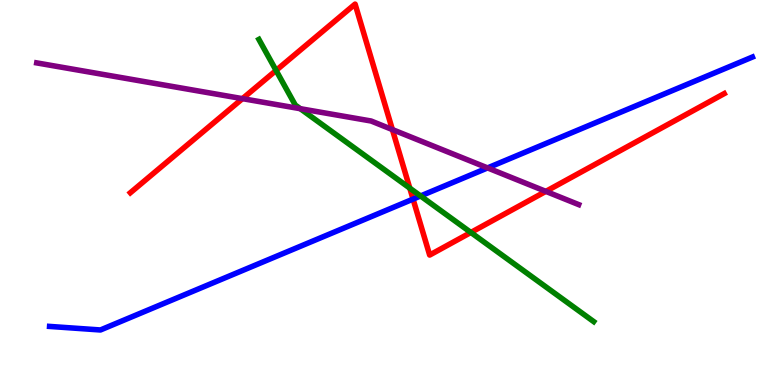[{'lines': ['blue', 'red'], 'intersections': [{'x': 5.33, 'y': 4.83}]}, {'lines': ['green', 'red'], 'intersections': [{'x': 3.56, 'y': 8.17}, {'x': 5.29, 'y': 5.11}, {'x': 6.08, 'y': 3.96}]}, {'lines': ['purple', 'red'], 'intersections': [{'x': 3.13, 'y': 7.44}, {'x': 5.06, 'y': 6.63}, {'x': 7.04, 'y': 5.03}]}, {'lines': ['blue', 'green'], 'intersections': [{'x': 5.43, 'y': 4.91}]}, {'lines': ['blue', 'purple'], 'intersections': [{'x': 6.29, 'y': 5.64}]}, {'lines': ['green', 'purple'], 'intersections': [{'x': 3.87, 'y': 7.18}]}]